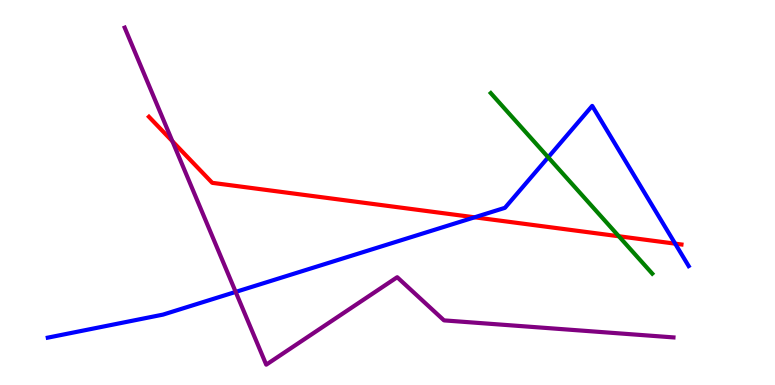[{'lines': ['blue', 'red'], 'intersections': [{'x': 6.12, 'y': 4.36}, {'x': 8.71, 'y': 3.67}]}, {'lines': ['green', 'red'], 'intersections': [{'x': 7.99, 'y': 3.86}]}, {'lines': ['purple', 'red'], 'intersections': [{'x': 2.22, 'y': 6.33}]}, {'lines': ['blue', 'green'], 'intersections': [{'x': 7.07, 'y': 5.91}]}, {'lines': ['blue', 'purple'], 'intersections': [{'x': 3.04, 'y': 2.42}]}, {'lines': ['green', 'purple'], 'intersections': []}]